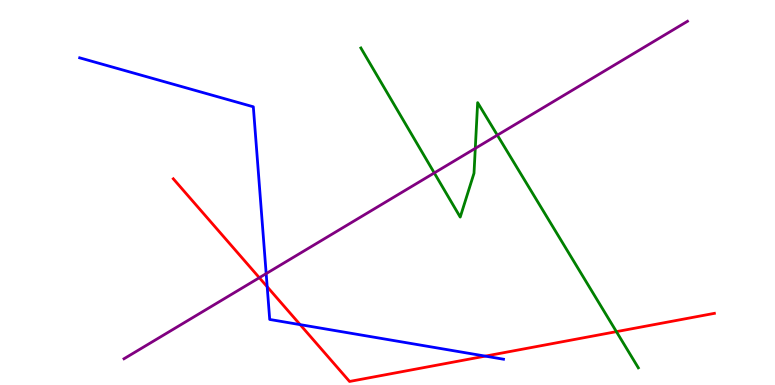[{'lines': ['blue', 'red'], 'intersections': [{'x': 3.45, 'y': 2.55}, {'x': 3.87, 'y': 1.57}, {'x': 6.26, 'y': 0.75}]}, {'lines': ['green', 'red'], 'intersections': [{'x': 7.95, 'y': 1.39}]}, {'lines': ['purple', 'red'], 'intersections': [{'x': 3.35, 'y': 2.79}]}, {'lines': ['blue', 'green'], 'intersections': []}, {'lines': ['blue', 'purple'], 'intersections': [{'x': 3.43, 'y': 2.89}]}, {'lines': ['green', 'purple'], 'intersections': [{'x': 5.6, 'y': 5.51}, {'x': 6.13, 'y': 6.15}, {'x': 6.42, 'y': 6.49}]}]